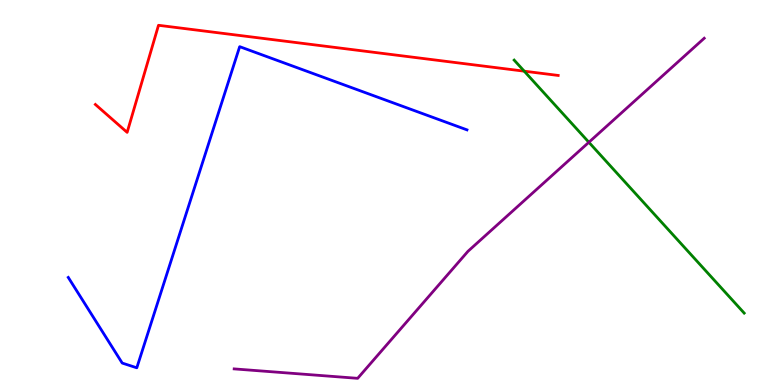[{'lines': ['blue', 'red'], 'intersections': []}, {'lines': ['green', 'red'], 'intersections': [{'x': 6.76, 'y': 8.15}]}, {'lines': ['purple', 'red'], 'intersections': []}, {'lines': ['blue', 'green'], 'intersections': []}, {'lines': ['blue', 'purple'], 'intersections': []}, {'lines': ['green', 'purple'], 'intersections': [{'x': 7.6, 'y': 6.3}]}]